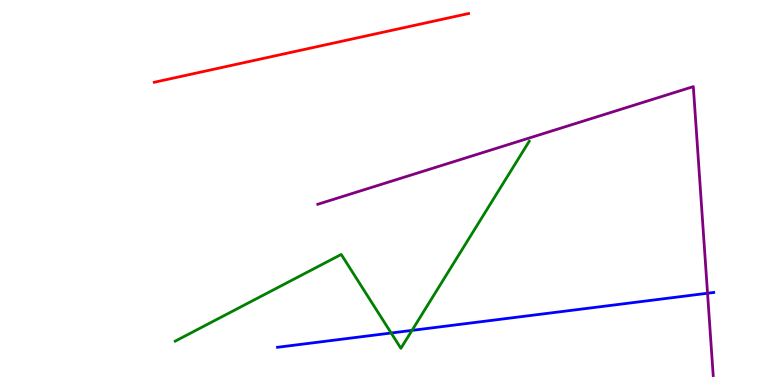[{'lines': ['blue', 'red'], 'intersections': []}, {'lines': ['green', 'red'], 'intersections': []}, {'lines': ['purple', 'red'], 'intersections': []}, {'lines': ['blue', 'green'], 'intersections': [{'x': 5.05, 'y': 1.35}, {'x': 5.32, 'y': 1.42}]}, {'lines': ['blue', 'purple'], 'intersections': [{'x': 9.13, 'y': 2.38}]}, {'lines': ['green', 'purple'], 'intersections': []}]